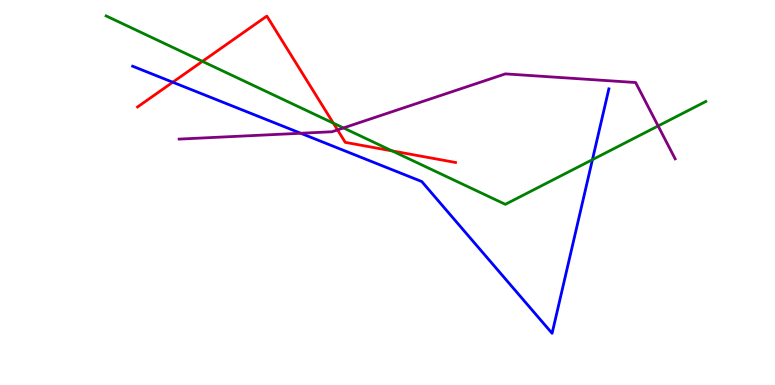[{'lines': ['blue', 'red'], 'intersections': [{'x': 2.23, 'y': 7.86}]}, {'lines': ['green', 'red'], 'intersections': [{'x': 2.61, 'y': 8.41}, {'x': 4.3, 'y': 6.8}, {'x': 5.06, 'y': 6.08}]}, {'lines': ['purple', 'red'], 'intersections': [{'x': 4.36, 'y': 6.63}]}, {'lines': ['blue', 'green'], 'intersections': [{'x': 7.64, 'y': 5.85}]}, {'lines': ['blue', 'purple'], 'intersections': [{'x': 3.88, 'y': 6.54}]}, {'lines': ['green', 'purple'], 'intersections': [{'x': 4.43, 'y': 6.68}, {'x': 8.49, 'y': 6.73}]}]